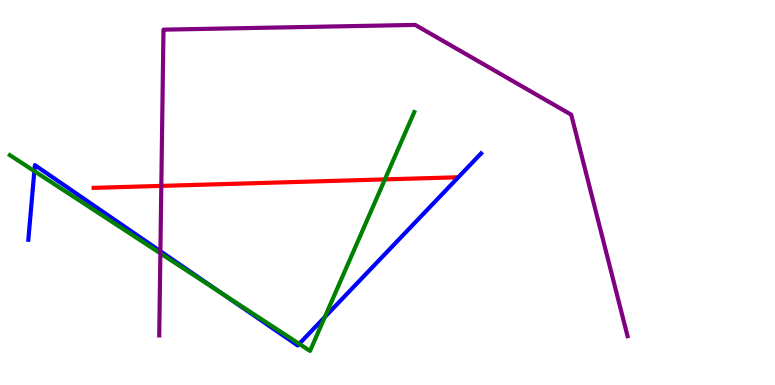[{'lines': ['blue', 'red'], 'intersections': []}, {'lines': ['green', 'red'], 'intersections': [{'x': 4.97, 'y': 5.34}]}, {'lines': ['purple', 'red'], 'intersections': [{'x': 2.08, 'y': 5.17}]}, {'lines': ['blue', 'green'], 'intersections': [{'x': 0.443, 'y': 5.56}, {'x': 2.86, 'y': 2.38}, {'x': 3.86, 'y': 1.07}, {'x': 4.19, 'y': 1.76}]}, {'lines': ['blue', 'purple'], 'intersections': [{'x': 2.07, 'y': 3.47}]}, {'lines': ['green', 'purple'], 'intersections': [{'x': 2.07, 'y': 3.42}]}]